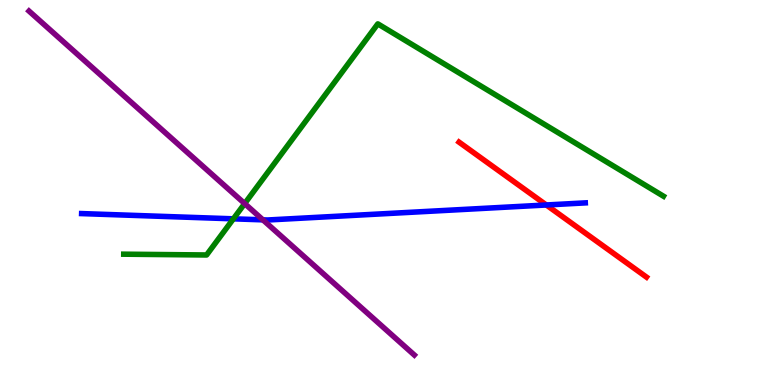[{'lines': ['blue', 'red'], 'intersections': [{'x': 7.05, 'y': 4.68}]}, {'lines': ['green', 'red'], 'intersections': []}, {'lines': ['purple', 'red'], 'intersections': []}, {'lines': ['blue', 'green'], 'intersections': [{'x': 3.01, 'y': 4.32}]}, {'lines': ['blue', 'purple'], 'intersections': [{'x': 3.39, 'y': 4.29}]}, {'lines': ['green', 'purple'], 'intersections': [{'x': 3.16, 'y': 4.71}]}]